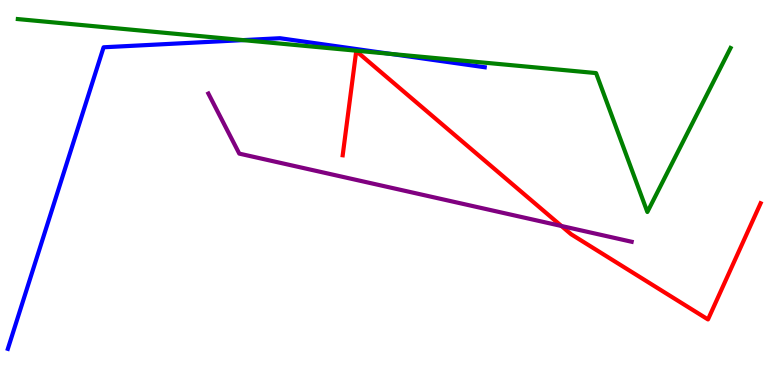[{'lines': ['blue', 'red'], 'intersections': []}, {'lines': ['green', 'red'], 'intersections': []}, {'lines': ['purple', 'red'], 'intersections': [{'x': 7.24, 'y': 4.13}]}, {'lines': ['blue', 'green'], 'intersections': [{'x': 3.14, 'y': 8.96}, {'x': 5.04, 'y': 8.6}]}, {'lines': ['blue', 'purple'], 'intersections': []}, {'lines': ['green', 'purple'], 'intersections': []}]